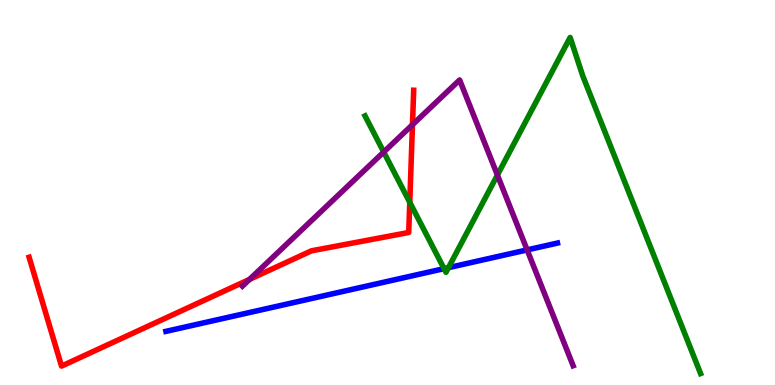[{'lines': ['blue', 'red'], 'intersections': []}, {'lines': ['green', 'red'], 'intersections': [{'x': 5.29, 'y': 4.74}]}, {'lines': ['purple', 'red'], 'intersections': [{'x': 3.22, 'y': 2.74}, {'x': 5.32, 'y': 6.76}]}, {'lines': ['blue', 'green'], 'intersections': [{'x': 5.73, 'y': 3.02}, {'x': 5.79, 'y': 3.05}]}, {'lines': ['blue', 'purple'], 'intersections': [{'x': 6.8, 'y': 3.51}]}, {'lines': ['green', 'purple'], 'intersections': [{'x': 4.95, 'y': 6.05}, {'x': 6.42, 'y': 5.45}]}]